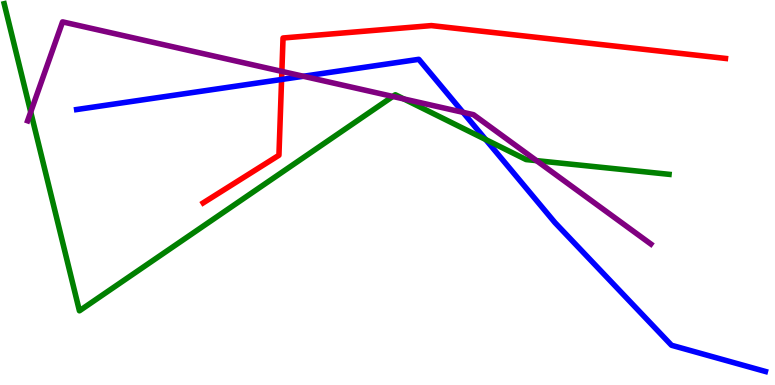[{'lines': ['blue', 'red'], 'intersections': [{'x': 3.63, 'y': 7.94}]}, {'lines': ['green', 'red'], 'intersections': []}, {'lines': ['purple', 'red'], 'intersections': [{'x': 3.64, 'y': 8.15}]}, {'lines': ['blue', 'green'], 'intersections': [{'x': 6.27, 'y': 6.38}]}, {'lines': ['blue', 'purple'], 'intersections': [{'x': 3.91, 'y': 8.02}, {'x': 5.97, 'y': 7.08}]}, {'lines': ['green', 'purple'], 'intersections': [{'x': 0.396, 'y': 7.09}, {'x': 5.07, 'y': 7.49}, {'x': 5.21, 'y': 7.43}, {'x': 6.92, 'y': 5.83}]}]